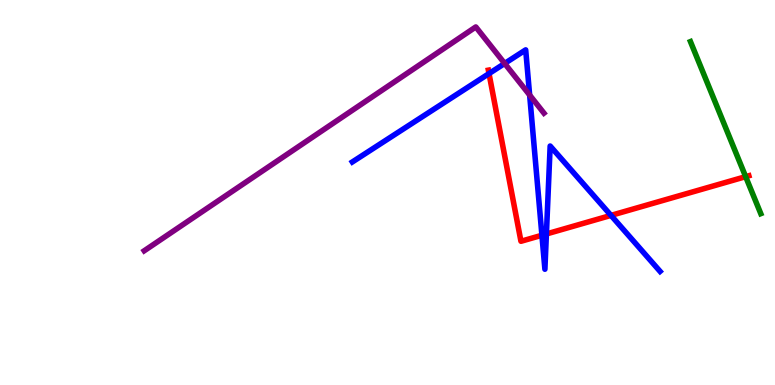[{'lines': ['blue', 'red'], 'intersections': [{'x': 6.31, 'y': 8.09}, {'x': 6.99, 'y': 3.89}, {'x': 7.05, 'y': 3.92}, {'x': 7.88, 'y': 4.41}]}, {'lines': ['green', 'red'], 'intersections': [{'x': 9.62, 'y': 5.41}]}, {'lines': ['purple', 'red'], 'intersections': []}, {'lines': ['blue', 'green'], 'intersections': []}, {'lines': ['blue', 'purple'], 'intersections': [{'x': 6.51, 'y': 8.35}, {'x': 6.83, 'y': 7.53}]}, {'lines': ['green', 'purple'], 'intersections': []}]